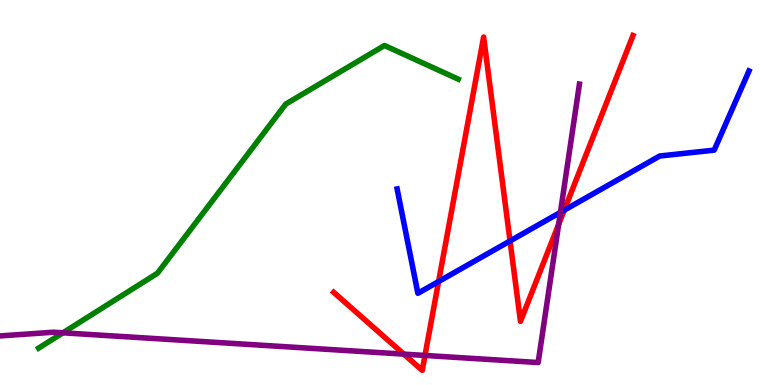[{'lines': ['blue', 'red'], 'intersections': [{'x': 5.66, 'y': 2.69}, {'x': 6.58, 'y': 3.74}, {'x': 7.28, 'y': 4.54}]}, {'lines': ['green', 'red'], 'intersections': []}, {'lines': ['purple', 'red'], 'intersections': [{'x': 5.21, 'y': 0.802}, {'x': 5.48, 'y': 0.768}, {'x': 7.21, 'y': 4.17}]}, {'lines': ['blue', 'green'], 'intersections': []}, {'lines': ['blue', 'purple'], 'intersections': [{'x': 7.23, 'y': 4.48}]}, {'lines': ['green', 'purple'], 'intersections': [{'x': 0.812, 'y': 1.36}]}]